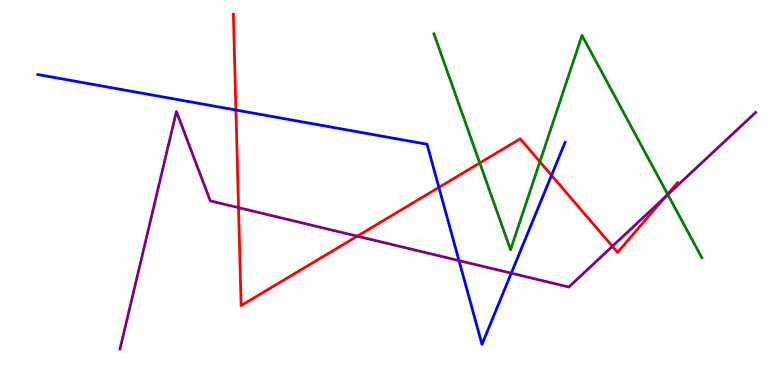[{'lines': ['blue', 'red'], 'intersections': [{'x': 3.04, 'y': 7.14}, {'x': 5.66, 'y': 5.13}, {'x': 7.12, 'y': 5.45}]}, {'lines': ['green', 'red'], 'intersections': [{'x': 6.19, 'y': 5.77}, {'x': 6.97, 'y': 5.8}, {'x': 8.61, 'y': 4.96}]}, {'lines': ['purple', 'red'], 'intersections': [{'x': 3.08, 'y': 4.61}, {'x': 4.61, 'y': 3.87}, {'x': 7.9, 'y': 3.6}, {'x': 8.58, 'y': 4.89}]}, {'lines': ['blue', 'green'], 'intersections': []}, {'lines': ['blue', 'purple'], 'intersections': [{'x': 5.92, 'y': 3.23}, {'x': 6.6, 'y': 2.9}]}, {'lines': ['green', 'purple'], 'intersections': [{'x': 8.62, 'y': 4.95}]}]